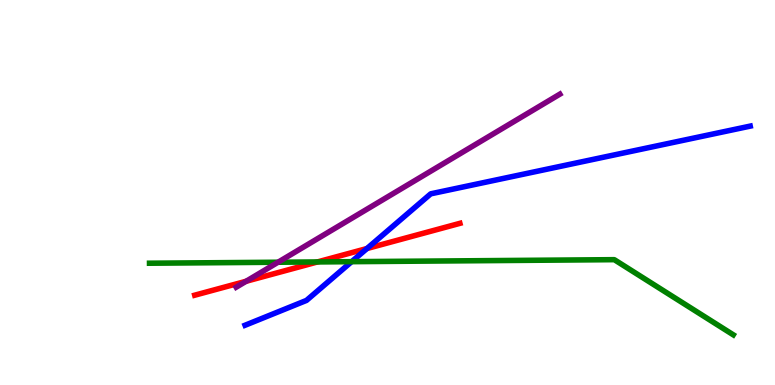[{'lines': ['blue', 'red'], 'intersections': [{'x': 4.74, 'y': 3.54}]}, {'lines': ['green', 'red'], 'intersections': [{'x': 4.1, 'y': 3.2}]}, {'lines': ['purple', 'red'], 'intersections': [{'x': 3.18, 'y': 2.69}]}, {'lines': ['blue', 'green'], 'intersections': [{'x': 4.54, 'y': 3.2}]}, {'lines': ['blue', 'purple'], 'intersections': []}, {'lines': ['green', 'purple'], 'intersections': [{'x': 3.59, 'y': 3.19}]}]